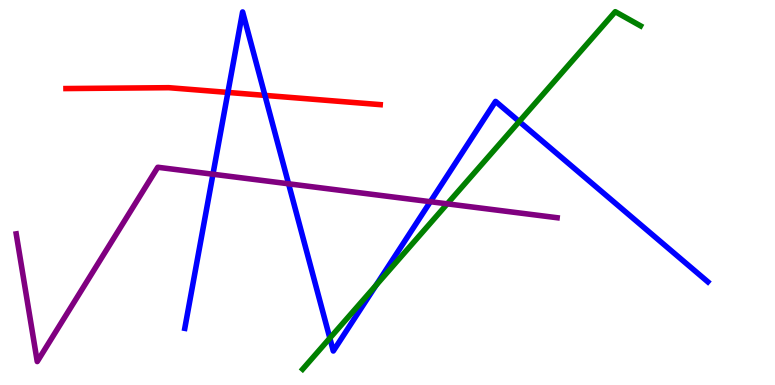[{'lines': ['blue', 'red'], 'intersections': [{'x': 2.94, 'y': 7.6}, {'x': 3.42, 'y': 7.52}]}, {'lines': ['green', 'red'], 'intersections': []}, {'lines': ['purple', 'red'], 'intersections': []}, {'lines': ['blue', 'green'], 'intersections': [{'x': 4.26, 'y': 1.22}, {'x': 4.85, 'y': 2.59}, {'x': 6.7, 'y': 6.84}]}, {'lines': ['blue', 'purple'], 'intersections': [{'x': 2.75, 'y': 5.47}, {'x': 3.72, 'y': 5.23}, {'x': 5.55, 'y': 4.76}]}, {'lines': ['green', 'purple'], 'intersections': [{'x': 5.77, 'y': 4.71}]}]